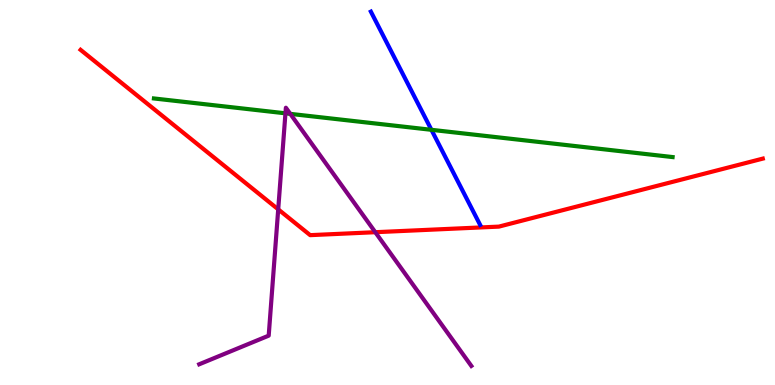[{'lines': ['blue', 'red'], 'intersections': []}, {'lines': ['green', 'red'], 'intersections': []}, {'lines': ['purple', 'red'], 'intersections': [{'x': 3.59, 'y': 4.56}, {'x': 4.84, 'y': 3.97}]}, {'lines': ['blue', 'green'], 'intersections': [{'x': 5.57, 'y': 6.63}]}, {'lines': ['blue', 'purple'], 'intersections': []}, {'lines': ['green', 'purple'], 'intersections': [{'x': 3.68, 'y': 7.06}, {'x': 3.75, 'y': 7.04}]}]